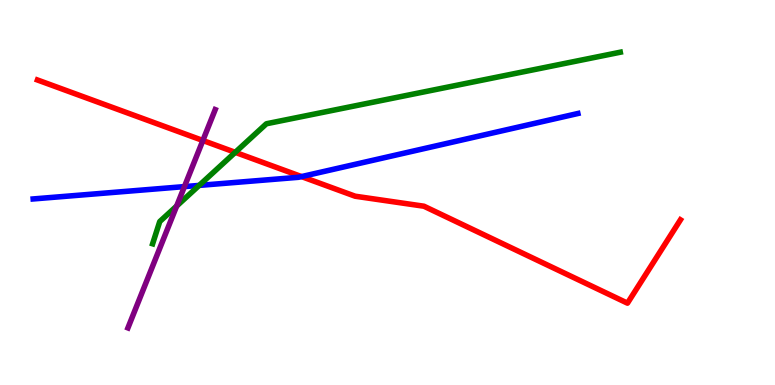[{'lines': ['blue', 'red'], 'intersections': [{'x': 3.89, 'y': 5.41}]}, {'lines': ['green', 'red'], 'intersections': [{'x': 3.04, 'y': 6.04}]}, {'lines': ['purple', 'red'], 'intersections': [{'x': 2.62, 'y': 6.35}]}, {'lines': ['blue', 'green'], 'intersections': [{'x': 2.57, 'y': 5.18}]}, {'lines': ['blue', 'purple'], 'intersections': [{'x': 2.38, 'y': 5.15}]}, {'lines': ['green', 'purple'], 'intersections': [{'x': 2.28, 'y': 4.65}]}]